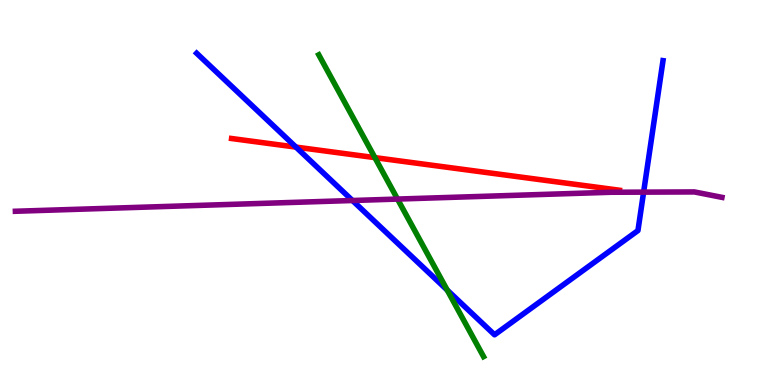[{'lines': ['blue', 'red'], 'intersections': [{'x': 3.82, 'y': 6.18}]}, {'lines': ['green', 'red'], 'intersections': [{'x': 4.84, 'y': 5.91}]}, {'lines': ['purple', 'red'], 'intersections': []}, {'lines': ['blue', 'green'], 'intersections': [{'x': 5.77, 'y': 2.47}]}, {'lines': ['blue', 'purple'], 'intersections': [{'x': 4.55, 'y': 4.79}, {'x': 8.3, 'y': 5.01}]}, {'lines': ['green', 'purple'], 'intersections': [{'x': 5.13, 'y': 4.83}]}]